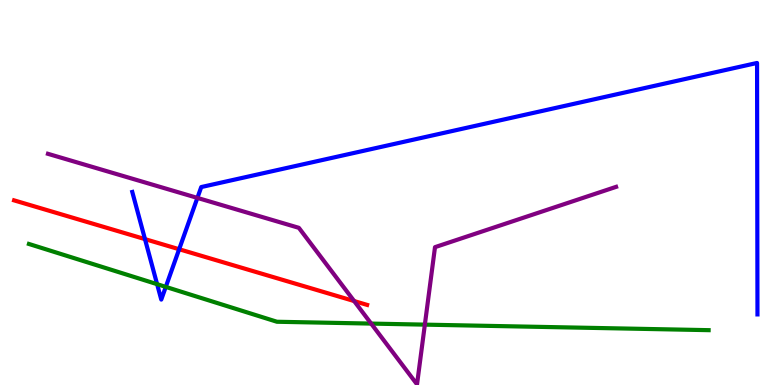[{'lines': ['blue', 'red'], 'intersections': [{'x': 1.87, 'y': 3.79}, {'x': 2.31, 'y': 3.53}]}, {'lines': ['green', 'red'], 'intersections': []}, {'lines': ['purple', 'red'], 'intersections': [{'x': 4.57, 'y': 2.18}]}, {'lines': ['blue', 'green'], 'intersections': [{'x': 2.03, 'y': 2.62}, {'x': 2.14, 'y': 2.55}]}, {'lines': ['blue', 'purple'], 'intersections': [{'x': 2.55, 'y': 4.86}]}, {'lines': ['green', 'purple'], 'intersections': [{'x': 4.79, 'y': 1.6}, {'x': 5.48, 'y': 1.57}]}]